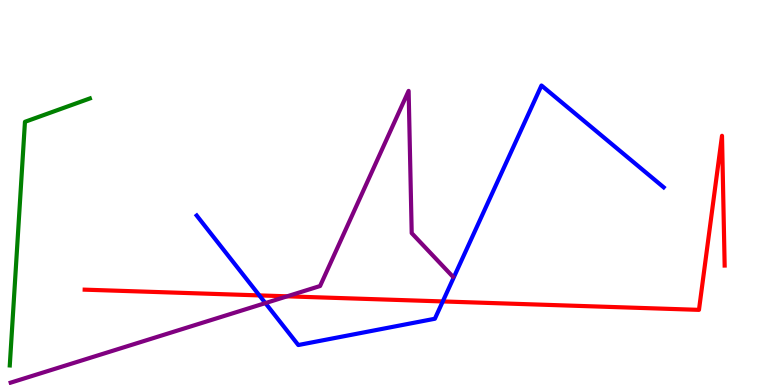[{'lines': ['blue', 'red'], 'intersections': [{'x': 3.35, 'y': 2.33}, {'x': 5.71, 'y': 2.17}]}, {'lines': ['green', 'red'], 'intersections': []}, {'lines': ['purple', 'red'], 'intersections': [{'x': 3.7, 'y': 2.3}]}, {'lines': ['blue', 'green'], 'intersections': []}, {'lines': ['blue', 'purple'], 'intersections': [{'x': 3.42, 'y': 2.13}]}, {'lines': ['green', 'purple'], 'intersections': []}]